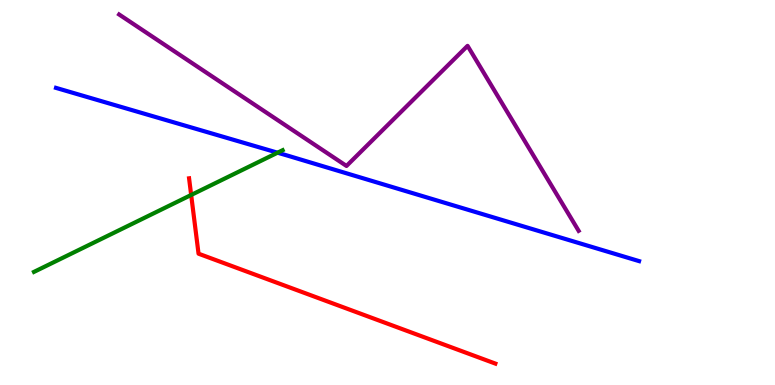[{'lines': ['blue', 'red'], 'intersections': []}, {'lines': ['green', 'red'], 'intersections': [{'x': 2.47, 'y': 4.94}]}, {'lines': ['purple', 'red'], 'intersections': []}, {'lines': ['blue', 'green'], 'intersections': [{'x': 3.58, 'y': 6.03}]}, {'lines': ['blue', 'purple'], 'intersections': []}, {'lines': ['green', 'purple'], 'intersections': []}]